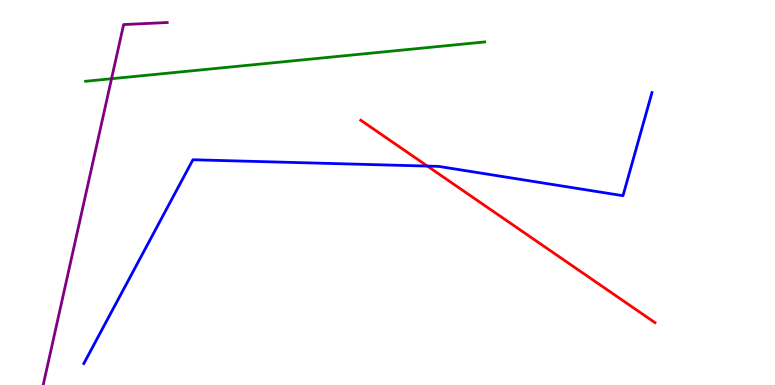[{'lines': ['blue', 'red'], 'intersections': [{'x': 5.51, 'y': 5.69}]}, {'lines': ['green', 'red'], 'intersections': []}, {'lines': ['purple', 'red'], 'intersections': []}, {'lines': ['blue', 'green'], 'intersections': []}, {'lines': ['blue', 'purple'], 'intersections': []}, {'lines': ['green', 'purple'], 'intersections': [{'x': 1.44, 'y': 7.96}]}]